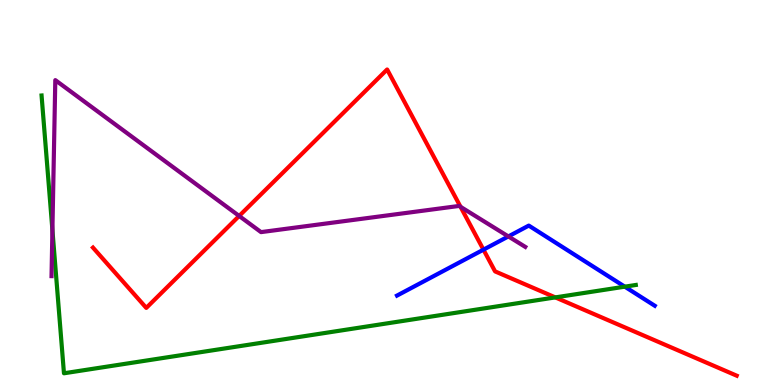[{'lines': ['blue', 'red'], 'intersections': [{'x': 6.24, 'y': 3.52}]}, {'lines': ['green', 'red'], 'intersections': [{'x': 7.17, 'y': 2.28}]}, {'lines': ['purple', 'red'], 'intersections': [{'x': 3.09, 'y': 4.39}, {'x': 5.94, 'y': 4.63}]}, {'lines': ['blue', 'green'], 'intersections': [{'x': 8.06, 'y': 2.55}]}, {'lines': ['blue', 'purple'], 'intersections': [{'x': 6.56, 'y': 3.86}]}, {'lines': ['green', 'purple'], 'intersections': [{'x': 0.676, 'y': 4.03}]}]